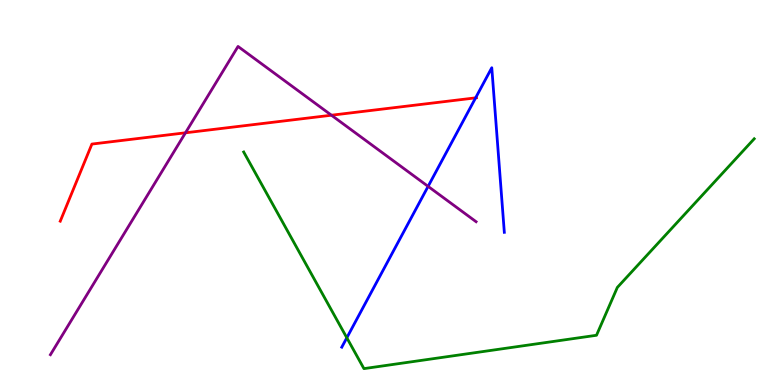[{'lines': ['blue', 'red'], 'intersections': [{'x': 6.14, 'y': 7.46}]}, {'lines': ['green', 'red'], 'intersections': []}, {'lines': ['purple', 'red'], 'intersections': [{'x': 2.39, 'y': 6.55}, {'x': 4.28, 'y': 7.01}]}, {'lines': ['blue', 'green'], 'intersections': [{'x': 4.48, 'y': 1.23}]}, {'lines': ['blue', 'purple'], 'intersections': [{'x': 5.52, 'y': 5.16}]}, {'lines': ['green', 'purple'], 'intersections': []}]